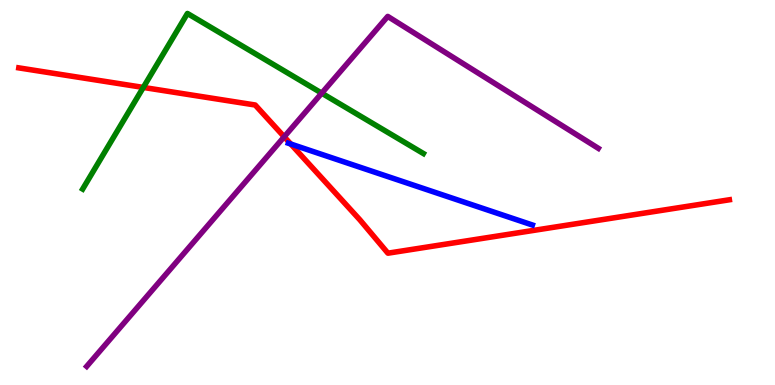[{'lines': ['blue', 'red'], 'intersections': [{'x': 3.75, 'y': 6.26}]}, {'lines': ['green', 'red'], 'intersections': [{'x': 1.85, 'y': 7.73}]}, {'lines': ['purple', 'red'], 'intersections': [{'x': 3.67, 'y': 6.45}]}, {'lines': ['blue', 'green'], 'intersections': []}, {'lines': ['blue', 'purple'], 'intersections': []}, {'lines': ['green', 'purple'], 'intersections': [{'x': 4.15, 'y': 7.58}]}]